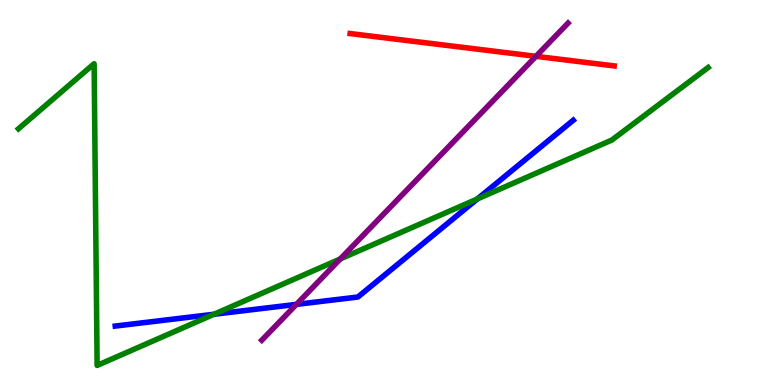[{'lines': ['blue', 'red'], 'intersections': []}, {'lines': ['green', 'red'], 'intersections': []}, {'lines': ['purple', 'red'], 'intersections': [{'x': 6.92, 'y': 8.54}]}, {'lines': ['blue', 'green'], 'intersections': [{'x': 2.76, 'y': 1.84}, {'x': 6.16, 'y': 4.83}]}, {'lines': ['blue', 'purple'], 'intersections': [{'x': 3.82, 'y': 2.09}]}, {'lines': ['green', 'purple'], 'intersections': [{'x': 4.39, 'y': 3.27}]}]